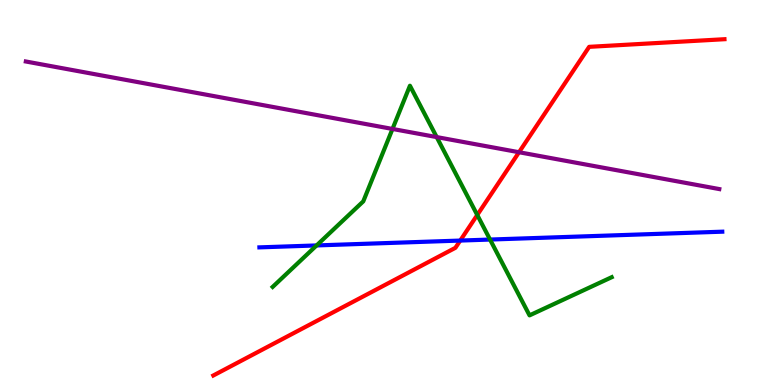[{'lines': ['blue', 'red'], 'intersections': [{'x': 5.94, 'y': 3.75}]}, {'lines': ['green', 'red'], 'intersections': [{'x': 6.16, 'y': 4.42}]}, {'lines': ['purple', 'red'], 'intersections': [{'x': 6.7, 'y': 6.05}]}, {'lines': ['blue', 'green'], 'intersections': [{'x': 4.09, 'y': 3.63}, {'x': 6.32, 'y': 3.78}]}, {'lines': ['blue', 'purple'], 'intersections': []}, {'lines': ['green', 'purple'], 'intersections': [{'x': 5.06, 'y': 6.65}, {'x': 5.63, 'y': 6.44}]}]